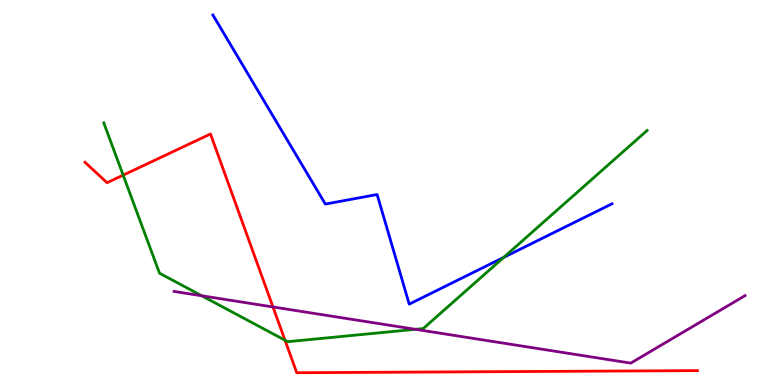[{'lines': ['blue', 'red'], 'intersections': []}, {'lines': ['green', 'red'], 'intersections': [{'x': 1.59, 'y': 5.45}, {'x': 3.68, 'y': 1.16}]}, {'lines': ['purple', 'red'], 'intersections': [{'x': 3.52, 'y': 2.03}]}, {'lines': ['blue', 'green'], 'intersections': [{'x': 6.5, 'y': 3.31}]}, {'lines': ['blue', 'purple'], 'intersections': []}, {'lines': ['green', 'purple'], 'intersections': [{'x': 2.6, 'y': 2.32}, {'x': 5.36, 'y': 1.45}]}]